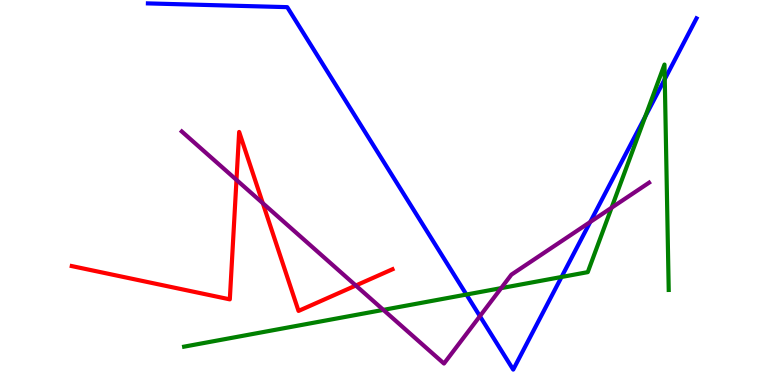[{'lines': ['blue', 'red'], 'intersections': []}, {'lines': ['green', 'red'], 'intersections': []}, {'lines': ['purple', 'red'], 'intersections': [{'x': 3.05, 'y': 5.33}, {'x': 3.39, 'y': 4.72}, {'x': 4.59, 'y': 2.58}]}, {'lines': ['blue', 'green'], 'intersections': [{'x': 6.02, 'y': 2.35}, {'x': 7.25, 'y': 2.81}, {'x': 8.33, 'y': 6.97}, {'x': 8.58, 'y': 7.94}]}, {'lines': ['blue', 'purple'], 'intersections': [{'x': 6.19, 'y': 1.79}, {'x': 7.62, 'y': 4.23}]}, {'lines': ['green', 'purple'], 'intersections': [{'x': 4.95, 'y': 1.95}, {'x': 6.47, 'y': 2.52}, {'x': 7.89, 'y': 4.6}]}]